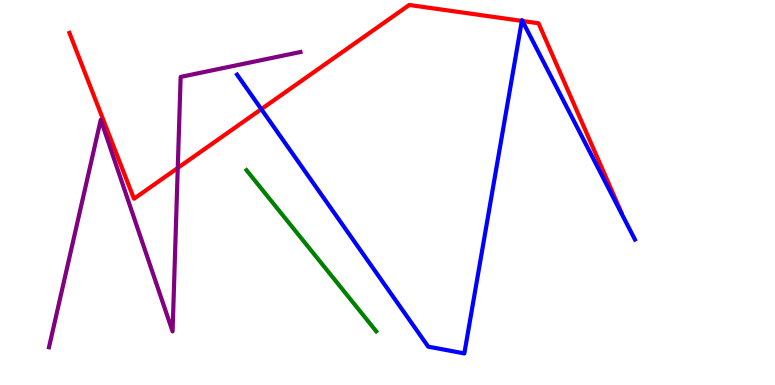[{'lines': ['blue', 'red'], 'intersections': [{'x': 3.37, 'y': 7.17}, {'x': 6.73, 'y': 9.46}, {'x': 6.74, 'y': 9.45}]}, {'lines': ['green', 'red'], 'intersections': []}, {'lines': ['purple', 'red'], 'intersections': [{'x': 2.29, 'y': 5.64}]}, {'lines': ['blue', 'green'], 'intersections': []}, {'lines': ['blue', 'purple'], 'intersections': []}, {'lines': ['green', 'purple'], 'intersections': []}]